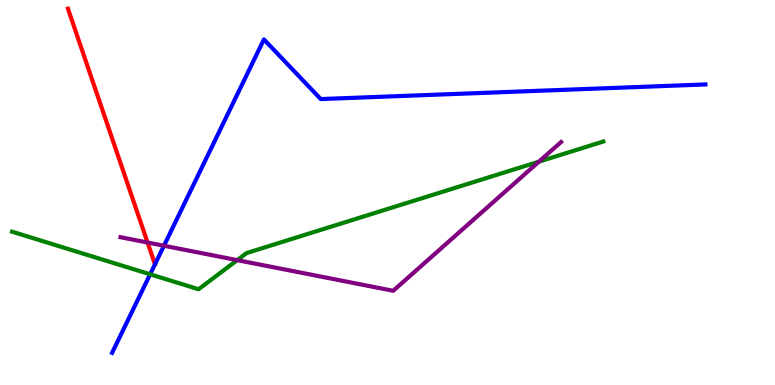[{'lines': ['blue', 'red'], 'intersections': [{'x': 2.0, 'y': 3.14}]}, {'lines': ['green', 'red'], 'intersections': []}, {'lines': ['purple', 'red'], 'intersections': [{'x': 1.9, 'y': 3.7}]}, {'lines': ['blue', 'green'], 'intersections': [{'x': 1.94, 'y': 2.88}]}, {'lines': ['blue', 'purple'], 'intersections': [{'x': 2.12, 'y': 3.62}]}, {'lines': ['green', 'purple'], 'intersections': [{'x': 3.06, 'y': 3.24}, {'x': 6.95, 'y': 5.8}]}]